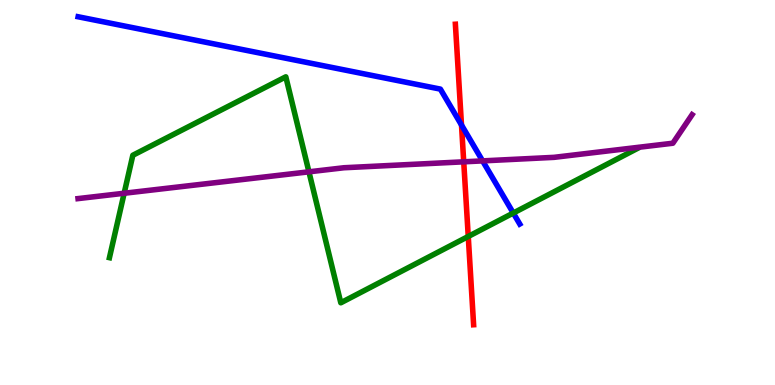[{'lines': ['blue', 'red'], 'intersections': [{'x': 5.95, 'y': 6.75}]}, {'lines': ['green', 'red'], 'intersections': [{'x': 6.04, 'y': 3.86}]}, {'lines': ['purple', 'red'], 'intersections': [{'x': 5.98, 'y': 5.8}]}, {'lines': ['blue', 'green'], 'intersections': [{'x': 6.62, 'y': 4.47}]}, {'lines': ['blue', 'purple'], 'intersections': [{'x': 6.23, 'y': 5.82}]}, {'lines': ['green', 'purple'], 'intersections': [{'x': 1.6, 'y': 4.98}, {'x': 3.99, 'y': 5.54}]}]